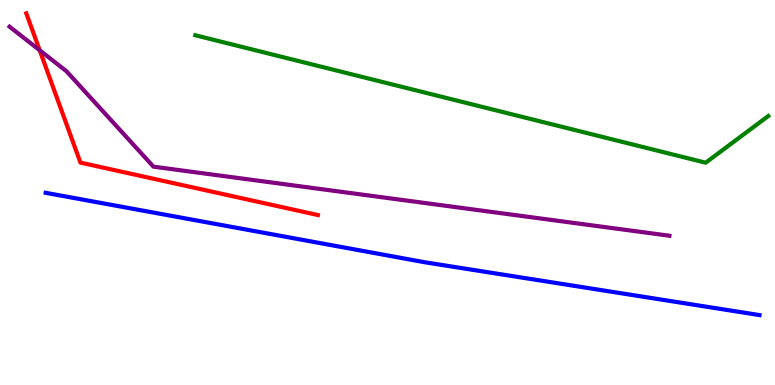[{'lines': ['blue', 'red'], 'intersections': []}, {'lines': ['green', 'red'], 'intersections': []}, {'lines': ['purple', 'red'], 'intersections': [{'x': 0.512, 'y': 8.69}]}, {'lines': ['blue', 'green'], 'intersections': []}, {'lines': ['blue', 'purple'], 'intersections': []}, {'lines': ['green', 'purple'], 'intersections': []}]